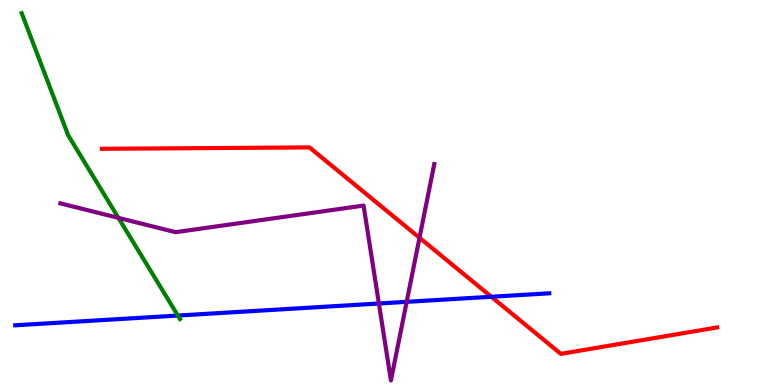[{'lines': ['blue', 'red'], 'intersections': [{'x': 6.34, 'y': 2.29}]}, {'lines': ['green', 'red'], 'intersections': []}, {'lines': ['purple', 'red'], 'intersections': [{'x': 5.41, 'y': 3.82}]}, {'lines': ['blue', 'green'], 'intersections': [{'x': 2.29, 'y': 1.8}]}, {'lines': ['blue', 'purple'], 'intersections': [{'x': 4.89, 'y': 2.12}, {'x': 5.25, 'y': 2.16}]}, {'lines': ['green', 'purple'], 'intersections': [{'x': 1.53, 'y': 4.34}]}]